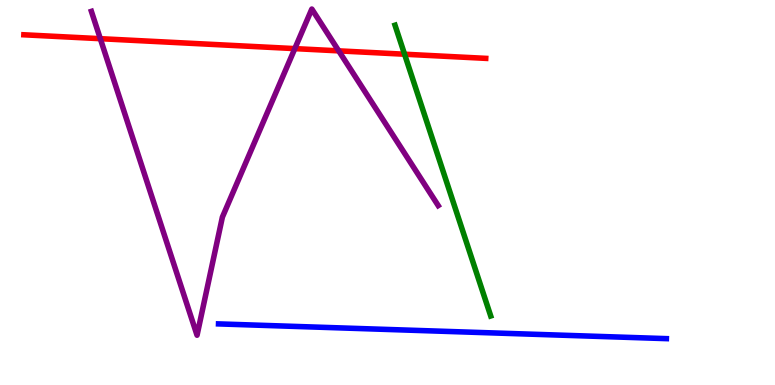[{'lines': ['blue', 'red'], 'intersections': []}, {'lines': ['green', 'red'], 'intersections': [{'x': 5.22, 'y': 8.59}]}, {'lines': ['purple', 'red'], 'intersections': [{'x': 1.29, 'y': 9.0}, {'x': 3.8, 'y': 8.74}, {'x': 4.37, 'y': 8.68}]}, {'lines': ['blue', 'green'], 'intersections': []}, {'lines': ['blue', 'purple'], 'intersections': []}, {'lines': ['green', 'purple'], 'intersections': []}]